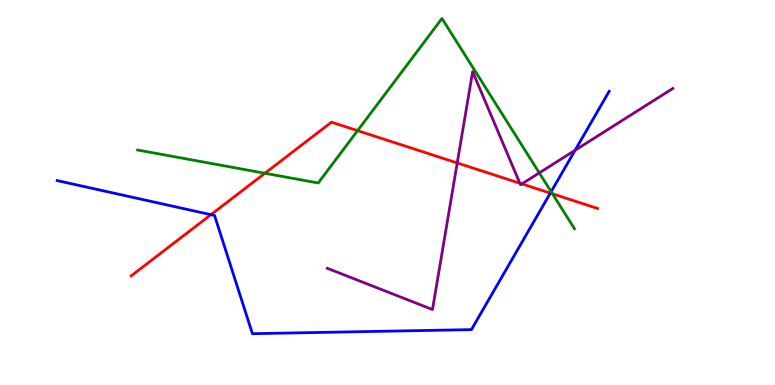[{'lines': ['blue', 'red'], 'intersections': [{'x': 2.72, 'y': 4.42}, {'x': 7.1, 'y': 4.98}]}, {'lines': ['green', 'red'], 'intersections': [{'x': 3.42, 'y': 5.5}, {'x': 4.61, 'y': 6.61}, {'x': 7.13, 'y': 4.97}]}, {'lines': ['purple', 'red'], 'intersections': [{'x': 5.9, 'y': 5.77}, {'x': 6.71, 'y': 5.24}, {'x': 6.73, 'y': 5.22}]}, {'lines': ['blue', 'green'], 'intersections': [{'x': 7.11, 'y': 5.02}]}, {'lines': ['blue', 'purple'], 'intersections': [{'x': 7.42, 'y': 6.1}]}, {'lines': ['green', 'purple'], 'intersections': [{'x': 6.96, 'y': 5.51}]}]